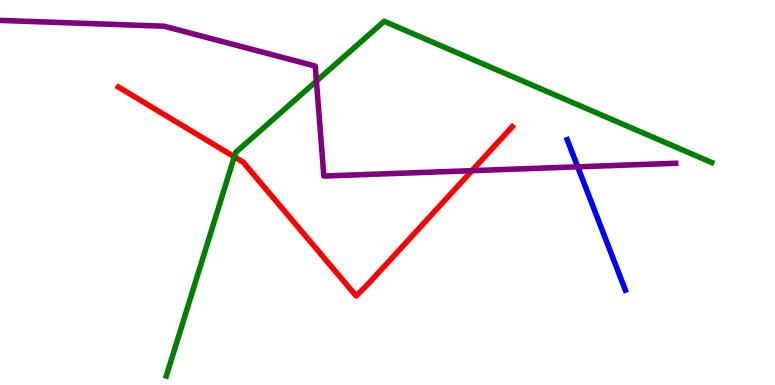[{'lines': ['blue', 'red'], 'intersections': []}, {'lines': ['green', 'red'], 'intersections': [{'x': 3.02, 'y': 5.93}]}, {'lines': ['purple', 'red'], 'intersections': [{'x': 6.09, 'y': 5.57}]}, {'lines': ['blue', 'green'], 'intersections': []}, {'lines': ['blue', 'purple'], 'intersections': [{'x': 7.45, 'y': 5.67}]}, {'lines': ['green', 'purple'], 'intersections': [{'x': 4.08, 'y': 7.89}]}]